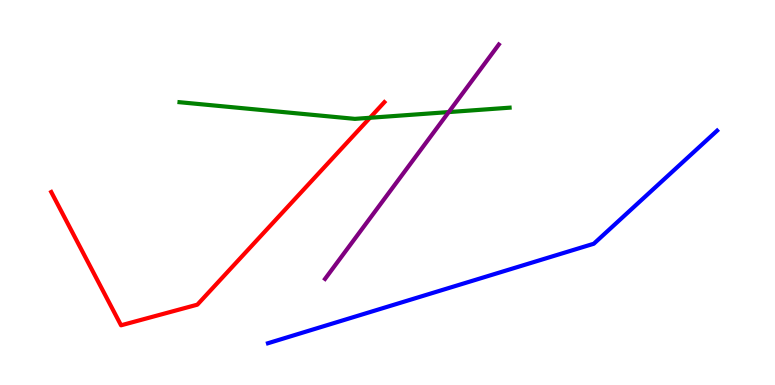[{'lines': ['blue', 'red'], 'intersections': []}, {'lines': ['green', 'red'], 'intersections': [{'x': 4.77, 'y': 6.94}]}, {'lines': ['purple', 'red'], 'intersections': []}, {'lines': ['blue', 'green'], 'intersections': []}, {'lines': ['blue', 'purple'], 'intersections': []}, {'lines': ['green', 'purple'], 'intersections': [{'x': 5.79, 'y': 7.09}]}]